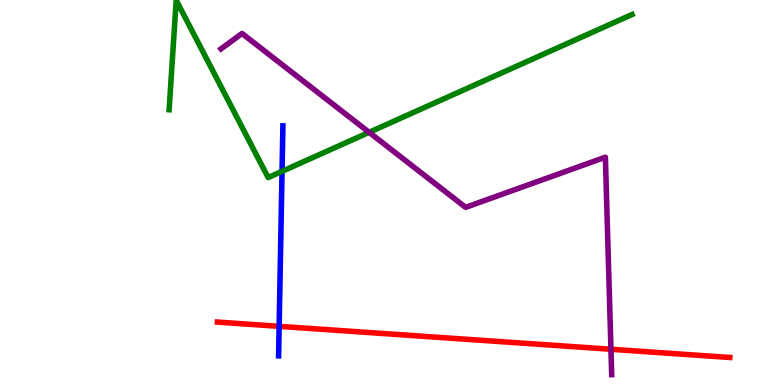[{'lines': ['blue', 'red'], 'intersections': [{'x': 3.6, 'y': 1.52}]}, {'lines': ['green', 'red'], 'intersections': []}, {'lines': ['purple', 'red'], 'intersections': [{'x': 7.88, 'y': 0.928}]}, {'lines': ['blue', 'green'], 'intersections': [{'x': 3.64, 'y': 5.55}]}, {'lines': ['blue', 'purple'], 'intersections': []}, {'lines': ['green', 'purple'], 'intersections': [{'x': 4.76, 'y': 6.56}]}]